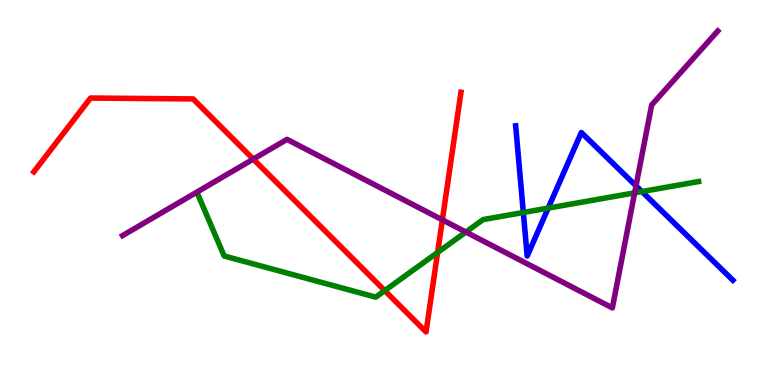[{'lines': ['blue', 'red'], 'intersections': []}, {'lines': ['green', 'red'], 'intersections': [{'x': 4.96, 'y': 2.45}, {'x': 5.65, 'y': 3.44}]}, {'lines': ['purple', 'red'], 'intersections': [{'x': 3.27, 'y': 5.87}, {'x': 5.71, 'y': 4.29}]}, {'lines': ['blue', 'green'], 'intersections': [{'x': 6.75, 'y': 4.48}, {'x': 7.07, 'y': 4.59}, {'x': 8.28, 'y': 5.02}]}, {'lines': ['blue', 'purple'], 'intersections': [{'x': 8.21, 'y': 5.17}]}, {'lines': ['green', 'purple'], 'intersections': [{'x': 6.01, 'y': 3.97}, {'x': 8.19, 'y': 4.99}]}]